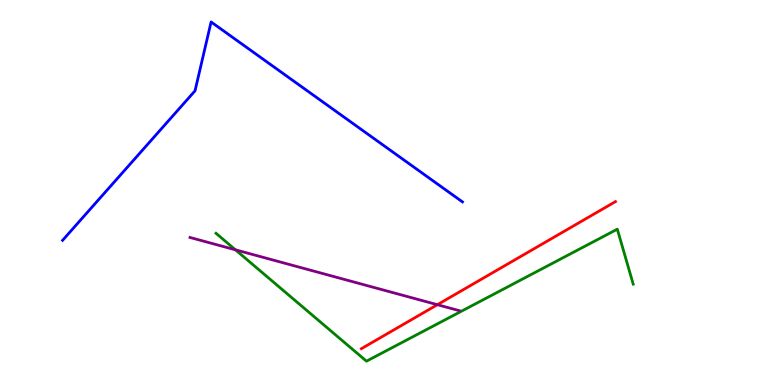[{'lines': ['blue', 'red'], 'intersections': []}, {'lines': ['green', 'red'], 'intersections': []}, {'lines': ['purple', 'red'], 'intersections': [{'x': 5.64, 'y': 2.09}]}, {'lines': ['blue', 'green'], 'intersections': []}, {'lines': ['blue', 'purple'], 'intersections': []}, {'lines': ['green', 'purple'], 'intersections': [{'x': 3.04, 'y': 3.51}]}]